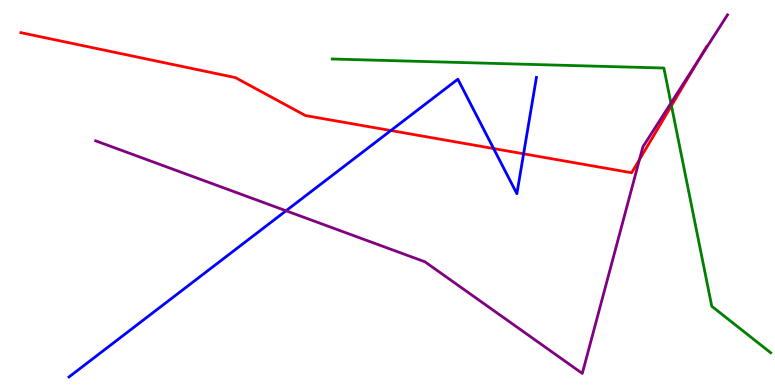[{'lines': ['blue', 'red'], 'intersections': [{'x': 5.04, 'y': 6.61}, {'x': 6.37, 'y': 6.14}, {'x': 6.76, 'y': 6.0}]}, {'lines': ['green', 'red'], 'intersections': [{'x': 8.66, 'y': 7.25}]}, {'lines': ['purple', 'red'], 'intersections': [{'x': 8.25, 'y': 5.86}, {'x': 9.02, 'y': 8.47}]}, {'lines': ['blue', 'green'], 'intersections': []}, {'lines': ['blue', 'purple'], 'intersections': [{'x': 3.69, 'y': 4.53}]}, {'lines': ['green', 'purple'], 'intersections': [{'x': 8.66, 'y': 7.32}]}]